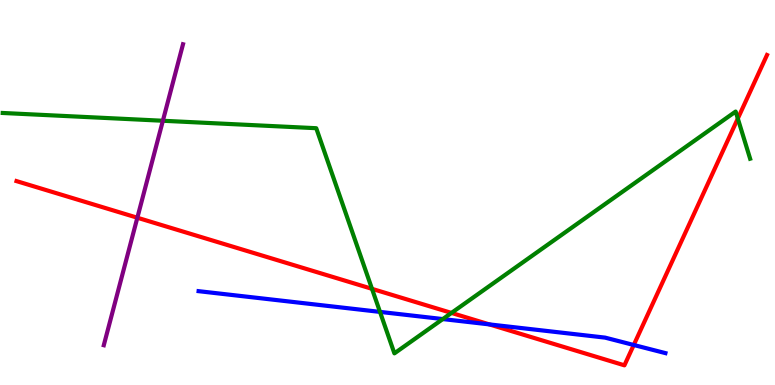[{'lines': ['blue', 'red'], 'intersections': [{'x': 6.31, 'y': 1.57}, {'x': 8.18, 'y': 1.04}]}, {'lines': ['green', 'red'], 'intersections': [{'x': 4.8, 'y': 2.5}, {'x': 5.83, 'y': 1.87}, {'x': 9.52, 'y': 6.92}]}, {'lines': ['purple', 'red'], 'intersections': [{'x': 1.77, 'y': 4.34}]}, {'lines': ['blue', 'green'], 'intersections': [{'x': 4.9, 'y': 1.9}, {'x': 5.71, 'y': 1.71}]}, {'lines': ['blue', 'purple'], 'intersections': []}, {'lines': ['green', 'purple'], 'intersections': [{'x': 2.1, 'y': 6.86}]}]